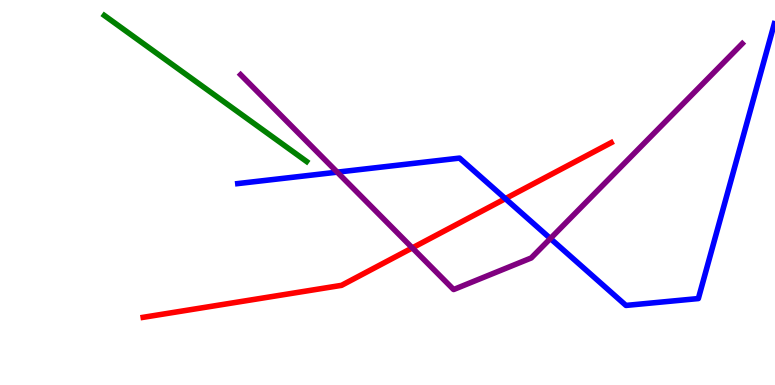[{'lines': ['blue', 'red'], 'intersections': [{'x': 6.52, 'y': 4.84}]}, {'lines': ['green', 'red'], 'intersections': []}, {'lines': ['purple', 'red'], 'intersections': [{'x': 5.32, 'y': 3.56}]}, {'lines': ['blue', 'green'], 'intersections': []}, {'lines': ['blue', 'purple'], 'intersections': [{'x': 4.35, 'y': 5.53}, {'x': 7.1, 'y': 3.8}]}, {'lines': ['green', 'purple'], 'intersections': []}]